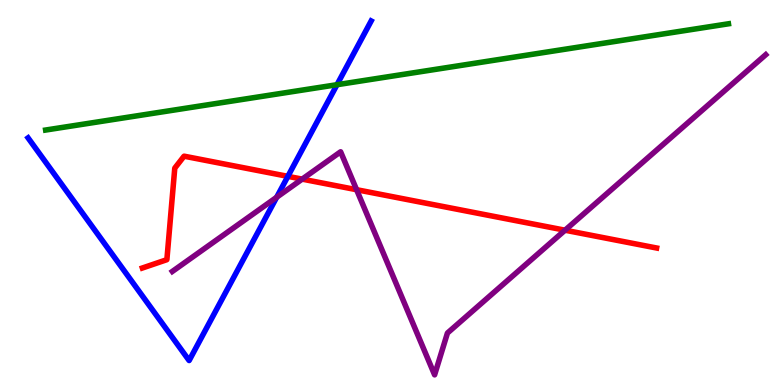[{'lines': ['blue', 'red'], 'intersections': [{'x': 3.71, 'y': 5.42}]}, {'lines': ['green', 'red'], 'intersections': []}, {'lines': ['purple', 'red'], 'intersections': [{'x': 3.9, 'y': 5.35}, {'x': 4.6, 'y': 5.07}, {'x': 7.29, 'y': 4.02}]}, {'lines': ['blue', 'green'], 'intersections': [{'x': 4.35, 'y': 7.8}]}, {'lines': ['blue', 'purple'], 'intersections': [{'x': 3.57, 'y': 4.88}]}, {'lines': ['green', 'purple'], 'intersections': []}]